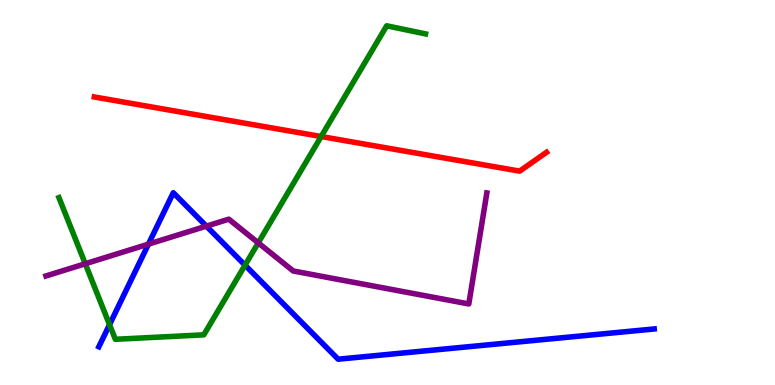[{'lines': ['blue', 'red'], 'intersections': []}, {'lines': ['green', 'red'], 'intersections': [{'x': 4.14, 'y': 6.45}]}, {'lines': ['purple', 'red'], 'intersections': []}, {'lines': ['blue', 'green'], 'intersections': [{'x': 1.41, 'y': 1.57}, {'x': 3.16, 'y': 3.11}]}, {'lines': ['blue', 'purple'], 'intersections': [{'x': 1.92, 'y': 3.66}, {'x': 2.66, 'y': 4.13}]}, {'lines': ['green', 'purple'], 'intersections': [{'x': 1.1, 'y': 3.15}, {'x': 3.33, 'y': 3.69}]}]